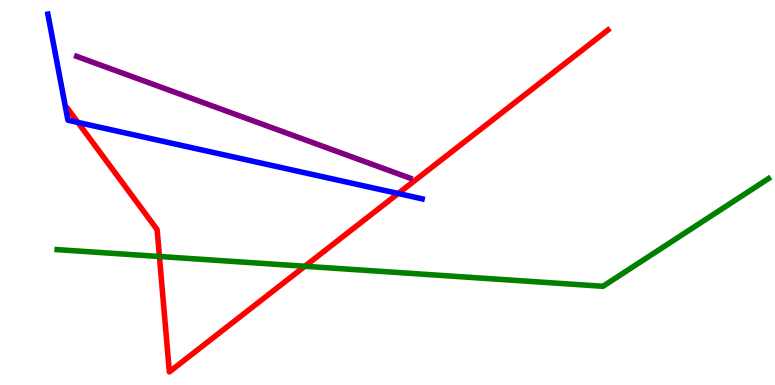[{'lines': ['blue', 'red'], 'intersections': [{'x': 1.0, 'y': 6.82}, {'x': 5.14, 'y': 4.97}]}, {'lines': ['green', 'red'], 'intersections': [{'x': 2.06, 'y': 3.34}, {'x': 3.93, 'y': 3.08}]}, {'lines': ['purple', 'red'], 'intersections': []}, {'lines': ['blue', 'green'], 'intersections': []}, {'lines': ['blue', 'purple'], 'intersections': []}, {'lines': ['green', 'purple'], 'intersections': []}]